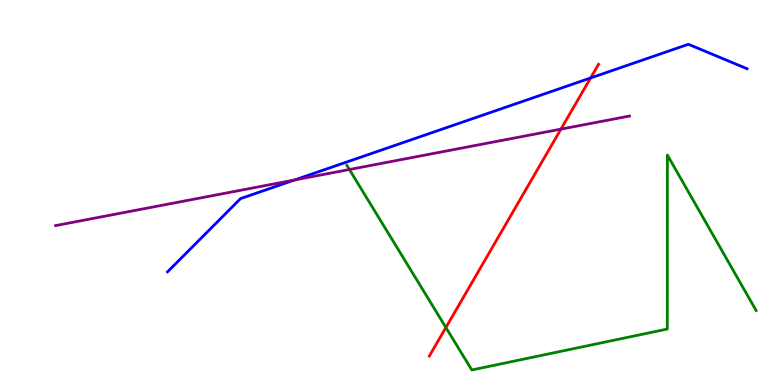[{'lines': ['blue', 'red'], 'intersections': [{'x': 7.62, 'y': 7.97}]}, {'lines': ['green', 'red'], 'intersections': [{'x': 5.75, 'y': 1.49}]}, {'lines': ['purple', 'red'], 'intersections': [{'x': 7.24, 'y': 6.65}]}, {'lines': ['blue', 'green'], 'intersections': []}, {'lines': ['blue', 'purple'], 'intersections': [{'x': 3.8, 'y': 5.33}]}, {'lines': ['green', 'purple'], 'intersections': [{'x': 4.51, 'y': 5.6}]}]